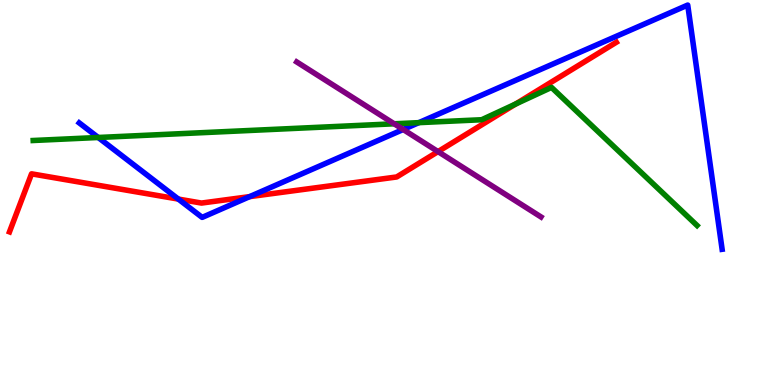[{'lines': ['blue', 'red'], 'intersections': [{'x': 2.3, 'y': 4.83}, {'x': 3.22, 'y': 4.89}]}, {'lines': ['green', 'red'], 'intersections': [{'x': 6.65, 'y': 7.3}]}, {'lines': ['purple', 'red'], 'intersections': [{'x': 5.65, 'y': 6.06}]}, {'lines': ['blue', 'green'], 'intersections': [{'x': 1.27, 'y': 6.43}, {'x': 5.4, 'y': 6.81}]}, {'lines': ['blue', 'purple'], 'intersections': [{'x': 5.2, 'y': 6.64}]}, {'lines': ['green', 'purple'], 'intersections': [{'x': 5.09, 'y': 6.78}]}]